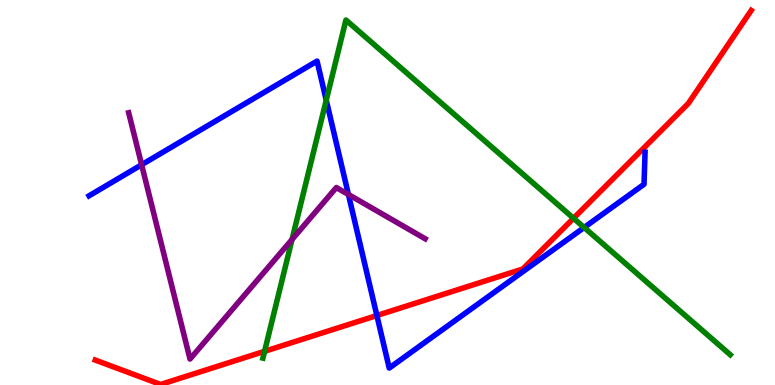[{'lines': ['blue', 'red'], 'intersections': [{'x': 4.86, 'y': 1.81}]}, {'lines': ['green', 'red'], 'intersections': [{'x': 3.41, 'y': 0.875}, {'x': 7.4, 'y': 4.33}]}, {'lines': ['purple', 'red'], 'intersections': []}, {'lines': ['blue', 'green'], 'intersections': [{'x': 4.21, 'y': 7.4}, {'x': 7.54, 'y': 4.09}]}, {'lines': ['blue', 'purple'], 'intersections': [{'x': 1.83, 'y': 5.72}, {'x': 4.5, 'y': 4.95}]}, {'lines': ['green', 'purple'], 'intersections': [{'x': 3.77, 'y': 3.78}]}]